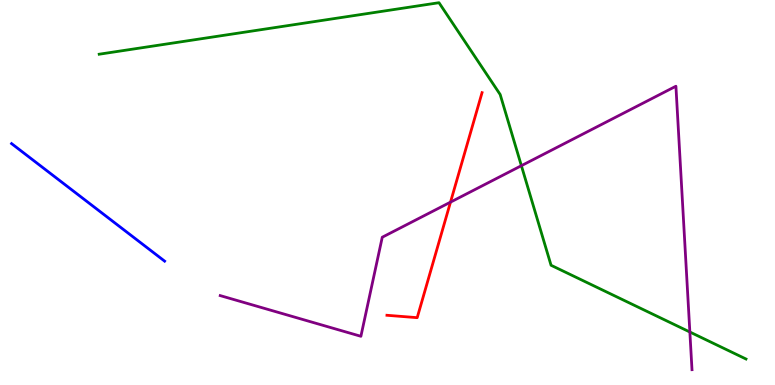[{'lines': ['blue', 'red'], 'intersections': []}, {'lines': ['green', 'red'], 'intersections': []}, {'lines': ['purple', 'red'], 'intersections': [{'x': 5.81, 'y': 4.75}]}, {'lines': ['blue', 'green'], 'intersections': []}, {'lines': ['blue', 'purple'], 'intersections': []}, {'lines': ['green', 'purple'], 'intersections': [{'x': 6.73, 'y': 5.7}, {'x': 8.9, 'y': 1.38}]}]